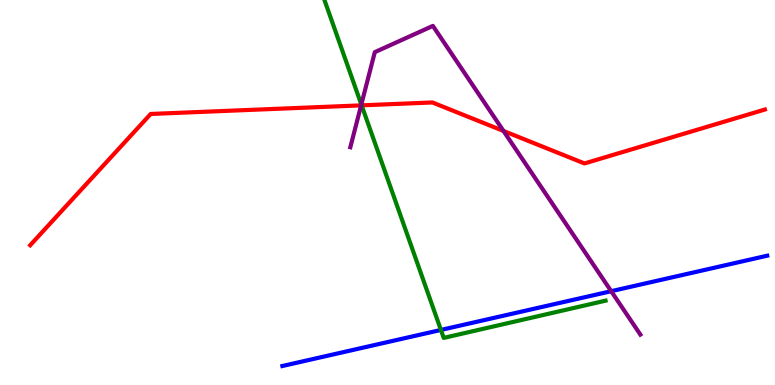[{'lines': ['blue', 'red'], 'intersections': []}, {'lines': ['green', 'red'], 'intersections': [{'x': 4.67, 'y': 7.26}]}, {'lines': ['purple', 'red'], 'intersections': [{'x': 4.66, 'y': 7.26}, {'x': 6.5, 'y': 6.6}]}, {'lines': ['blue', 'green'], 'intersections': [{'x': 5.69, 'y': 1.43}]}, {'lines': ['blue', 'purple'], 'intersections': [{'x': 7.89, 'y': 2.44}]}, {'lines': ['green', 'purple'], 'intersections': [{'x': 4.66, 'y': 7.29}]}]